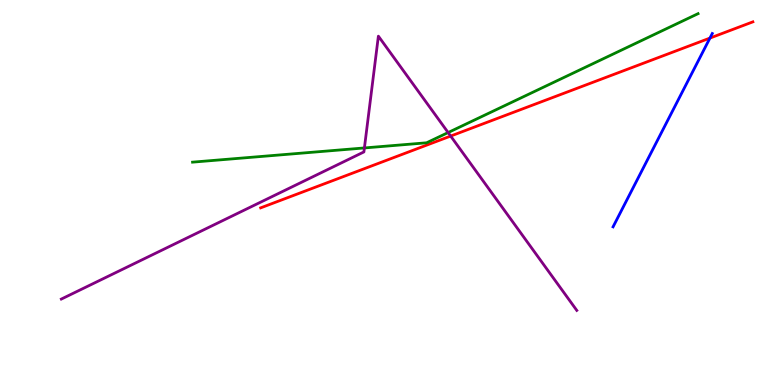[{'lines': ['blue', 'red'], 'intersections': [{'x': 9.16, 'y': 9.01}]}, {'lines': ['green', 'red'], 'intersections': []}, {'lines': ['purple', 'red'], 'intersections': [{'x': 5.82, 'y': 6.47}]}, {'lines': ['blue', 'green'], 'intersections': []}, {'lines': ['blue', 'purple'], 'intersections': []}, {'lines': ['green', 'purple'], 'intersections': [{'x': 4.7, 'y': 6.16}, {'x': 5.78, 'y': 6.56}]}]